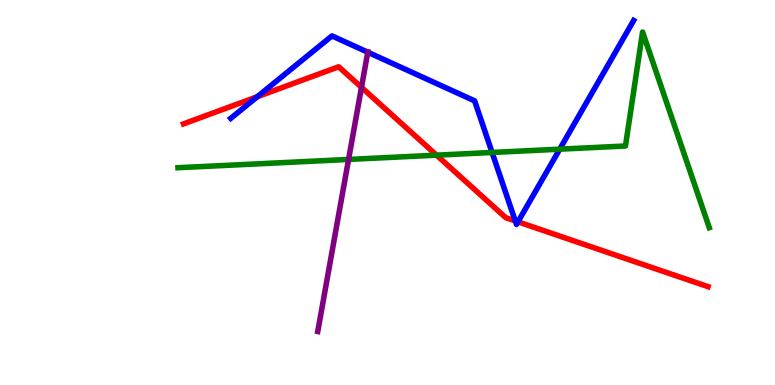[{'lines': ['blue', 'red'], 'intersections': [{'x': 3.32, 'y': 7.49}, {'x': 6.65, 'y': 4.26}, {'x': 6.68, 'y': 4.24}]}, {'lines': ['green', 'red'], 'intersections': [{'x': 5.63, 'y': 5.97}]}, {'lines': ['purple', 'red'], 'intersections': [{'x': 4.66, 'y': 7.73}]}, {'lines': ['blue', 'green'], 'intersections': [{'x': 6.35, 'y': 6.04}, {'x': 7.22, 'y': 6.13}]}, {'lines': ['blue', 'purple'], 'intersections': [{'x': 4.75, 'y': 8.64}]}, {'lines': ['green', 'purple'], 'intersections': [{'x': 4.5, 'y': 5.86}]}]